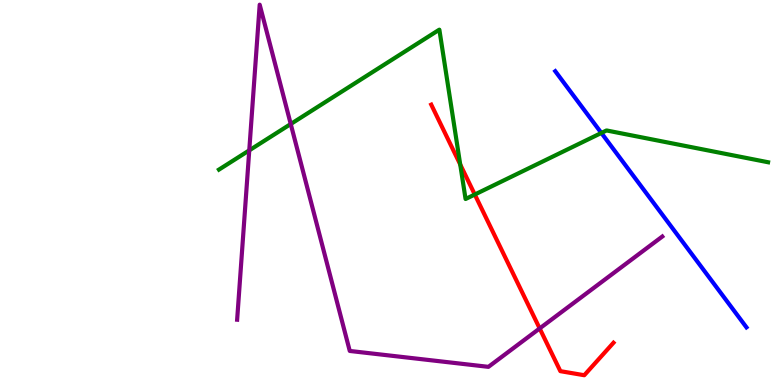[{'lines': ['blue', 'red'], 'intersections': []}, {'lines': ['green', 'red'], 'intersections': [{'x': 5.94, 'y': 5.73}, {'x': 6.13, 'y': 4.95}]}, {'lines': ['purple', 'red'], 'intersections': [{'x': 6.96, 'y': 1.47}]}, {'lines': ['blue', 'green'], 'intersections': [{'x': 7.76, 'y': 6.55}]}, {'lines': ['blue', 'purple'], 'intersections': []}, {'lines': ['green', 'purple'], 'intersections': [{'x': 3.22, 'y': 6.09}, {'x': 3.75, 'y': 6.78}]}]